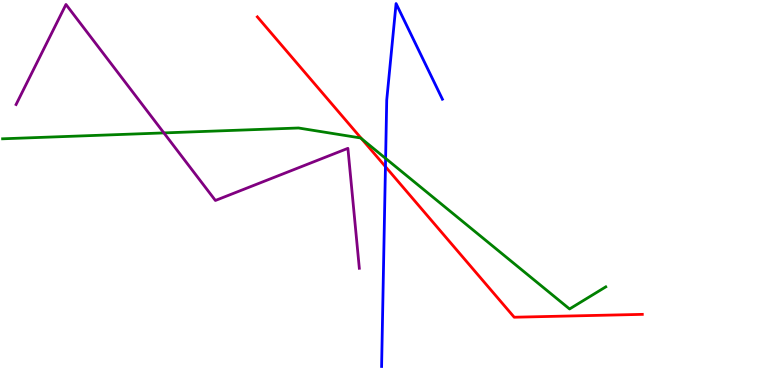[{'lines': ['blue', 'red'], 'intersections': [{'x': 4.97, 'y': 5.67}]}, {'lines': ['green', 'red'], 'intersections': [{'x': 4.67, 'y': 6.4}]}, {'lines': ['purple', 'red'], 'intersections': []}, {'lines': ['blue', 'green'], 'intersections': [{'x': 4.98, 'y': 5.89}]}, {'lines': ['blue', 'purple'], 'intersections': []}, {'lines': ['green', 'purple'], 'intersections': [{'x': 2.11, 'y': 6.55}]}]